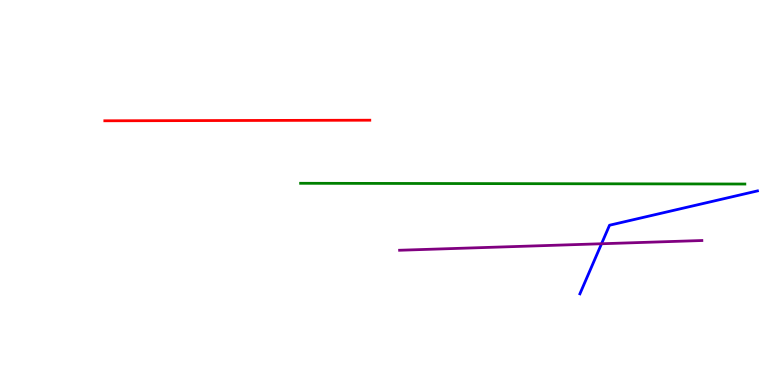[{'lines': ['blue', 'red'], 'intersections': []}, {'lines': ['green', 'red'], 'intersections': []}, {'lines': ['purple', 'red'], 'intersections': []}, {'lines': ['blue', 'green'], 'intersections': []}, {'lines': ['blue', 'purple'], 'intersections': [{'x': 7.76, 'y': 3.67}]}, {'lines': ['green', 'purple'], 'intersections': []}]